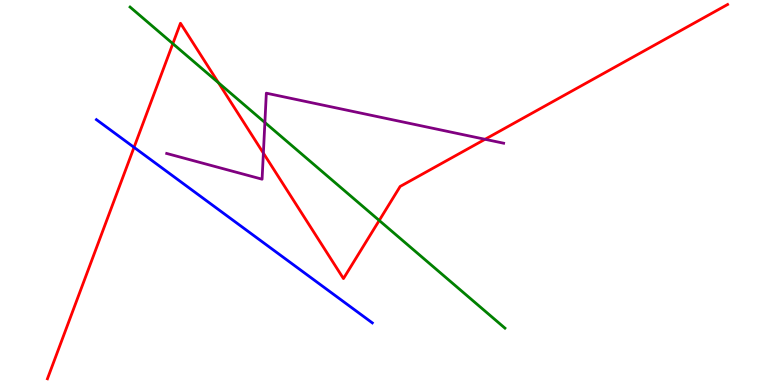[{'lines': ['blue', 'red'], 'intersections': [{'x': 1.73, 'y': 6.17}]}, {'lines': ['green', 'red'], 'intersections': [{'x': 2.23, 'y': 8.87}, {'x': 2.82, 'y': 7.85}, {'x': 4.89, 'y': 4.27}]}, {'lines': ['purple', 'red'], 'intersections': [{'x': 3.4, 'y': 6.02}, {'x': 6.26, 'y': 6.38}]}, {'lines': ['blue', 'green'], 'intersections': []}, {'lines': ['blue', 'purple'], 'intersections': []}, {'lines': ['green', 'purple'], 'intersections': [{'x': 3.42, 'y': 6.82}]}]